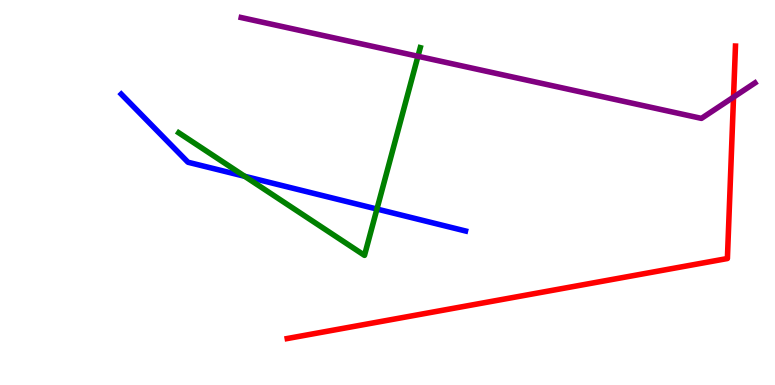[{'lines': ['blue', 'red'], 'intersections': []}, {'lines': ['green', 'red'], 'intersections': []}, {'lines': ['purple', 'red'], 'intersections': [{'x': 9.46, 'y': 7.48}]}, {'lines': ['blue', 'green'], 'intersections': [{'x': 3.16, 'y': 5.42}, {'x': 4.86, 'y': 4.57}]}, {'lines': ['blue', 'purple'], 'intersections': []}, {'lines': ['green', 'purple'], 'intersections': [{'x': 5.39, 'y': 8.54}]}]